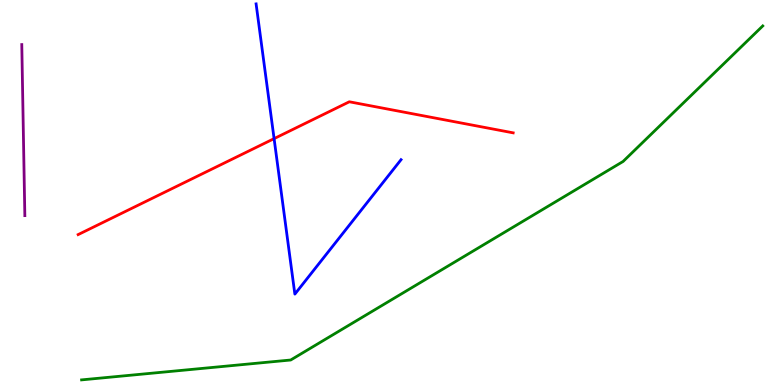[{'lines': ['blue', 'red'], 'intersections': [{'x': 3.54, 'y': 6.4}]}, {'lines': ['green', 'red'], 'intersections': []}, {'lines': ['purple', 'red'], 'intersections': []}, {'lines': ['blue', 'green'], 'intersections': []}, {'lines': ['blue', 'purple'], 'intersections': []}, {'lines': ['green', 'purple'], 'intersections': []}]